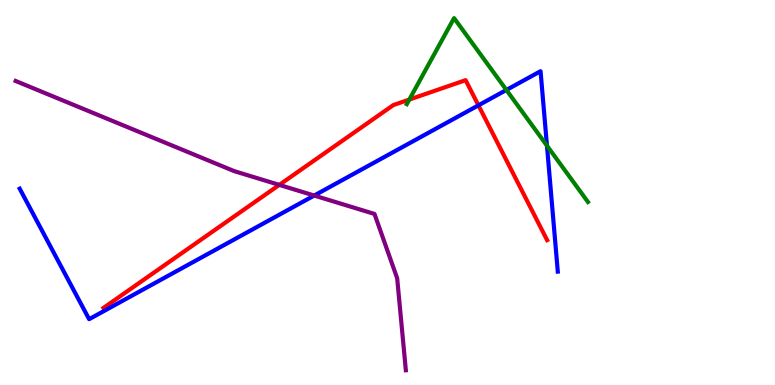[{'lines': ['blue', 'red'], 'intersections': [{'x': 6.17, 'y': 7.26}]}, {'lines': ['green', 'red'], 'intersections': [{'x': 5.28, 'y': 7.41}]}, {'lines': ['purple', 'red'], 'intersections': [{'x': 3.6, 'y': 5.2}]}, {'lines': ['blue', 'green'], 'intersections': [{'x': 6.53, 'y': 7.66}, {'x': 7.06, 'y': 6.22}]}, {'lines': ['blue', 'purple'], 'intersections': [{'x': 4.05, 'y': 4.92}]}, {'lines': ['green', 'purple'], 'intersections': []}]